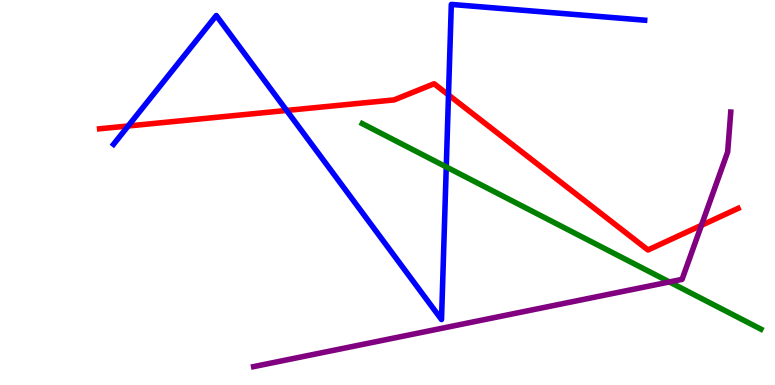[{'lines': ['blue', 'red'], 'intersections': [{'x': 1.65, 'y': 6.73}, {'x': 3.7, 'y': 7.13}, {'x': 5.79, 'y': 7.53}]}, {'lines': ['green', 'red'], 'intersections': []}, {'lines': ['purple', 'red'], 'intersections': [{'x': 9.05, 'y': 4.15}]}, {'lines': ['blue', 'green'], 'intersections': [{'x': 5.76, 'y': 5.66}]}, {'lines': ['blue', 'purple'], 'intersections': []}, {'lines': ['green', 'purple'], 'intersections': [{'x': 8.64, 'y': 2.68}]}]